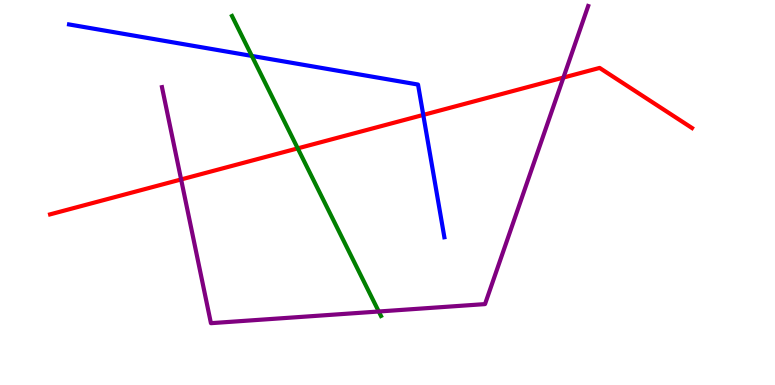[{'lines': ['blue', 'red'], 'intersections': [{'x': 5.46, 'y': 7.02}]}, {'lines': ['green', 'red'], 'intersections': [{'x': 3.84, 'y': 6.15}]}, {'lines': ['purple', 'red'], 'intersections': [{'x': 2.34, 'y': 5.34}, {'x': 7.27, 'y': 7.99}]}, {'lines': ['blue', 'green'], 'intersections': [{'x': 3.25, 'y': 8.55}]}, {'lines': ['blue', 'purple'], 'intersections': []}, {'lines': ['green', 'purple'], 'intersections': [{'x': 4.89, 'y': 1.91}]}]